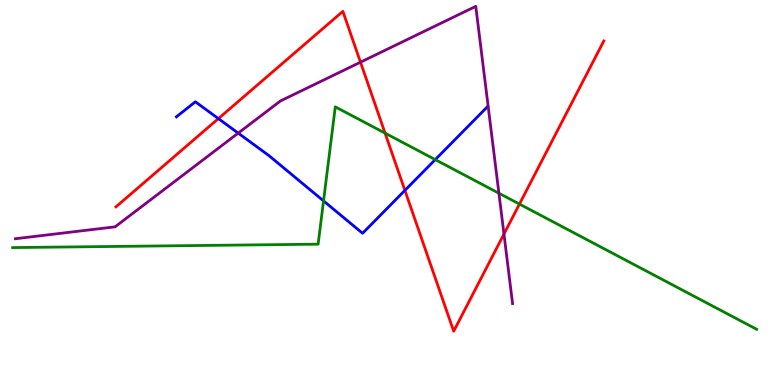[{'lines': ['blue', 'red'], 'intersections': [{'x': 2.82, 'y': 6.92}, {'x': 5.22, 'y': 5.05}]}, {'lines': ['green', 'red'], 'intersections': [{'x': 4.97, 'y': 6.54}, {'x': 6.7, 'y': 4.7}]}, {'lines': ['purple', 'red'], 'intersections': [{'x': 4.65, 'y': 8.38}, {'x': 6.5, 'y': 3.92}]}, {'lines': ['blue', 'green'], 'intersections': [{'x': 4.17, 'y': 4.78}, {'x': 5.62, 'y': 5.85}]}, {'lines': ['blue', 'purple'], 'intersections': [{'x': 3.07, 'y': 6.54}]}, {'lines': ['green', 'purple'], 'intersections': [{'x': 6.44, 'y': 4.98}]}]